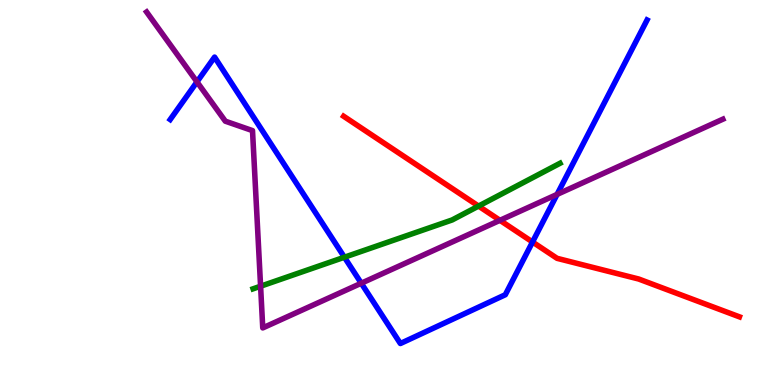[{'lines': ['blue', 'red'], 'intersections': [{'x': 6.87, 'y': 3.71}]}, {'lines': ['green', 'red'], 'intersections': [{'x': 6.17, 'y': 4.65}]}, {'lines': ['purple', 'red'], 'intersections': [{'x': 6.45, 'y': 4.28}]}, {'lines': ['blue', 'green'], 'intersections': [{'x': 4.44, 'y': 3.32}]}, {'lines': ['blue', 'purple'], 'intersections': [{'x': 2.54, 'y': 7.87}, {'x': 4.66, 'y': 2.64}, {'x': 7.19, 'y': 4.95}]}, {'lines': ['green', 'purple'], 'intersections': [{'x': 3.36, 'y': 2.57}]}]